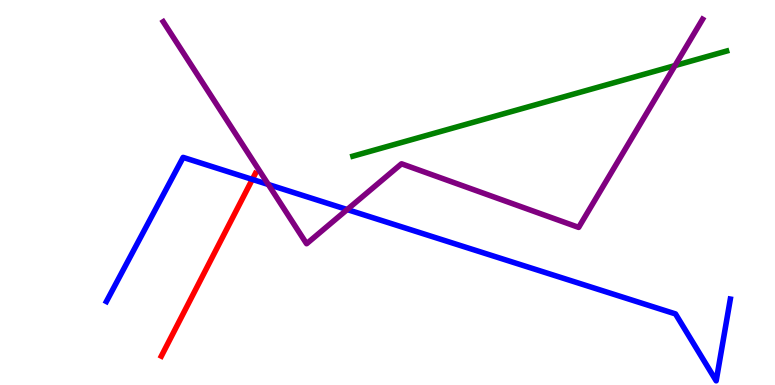[{'lines': ['blue', 'red'], 'intersections': [{'x': 3.26, 'y': 5.34}]}, {'lines': ['green', 'red'], 'intersections': []}, {'lines': ['purple', 'red'], 'intersections': []}, {'lines': ['blue', 'green'], 'intersections': []}, {'lines': ['blue', 'purple'], 'intersections': [{'x': 3.46, 'y': 5.21}, {'x': 4.48, 'y': 4.56}]}, {'lines': ['green', 'purple'], 'intersections': [{'x': 8.71, 'y': 8.3}]}]